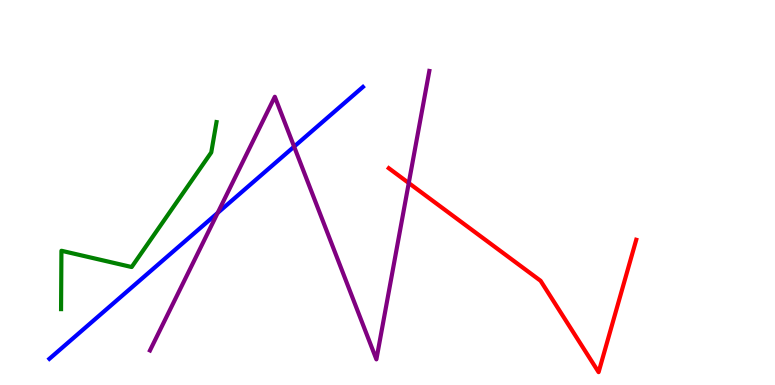[{'lines': ['blue', 'red'], 'intersections': []}, {'lines': ['green', 'red'], 'intersections': []}, {'lines': ['purple', 'red'], 'intersections': [{'x': 5.27, 'y': 5.25}]}, {'lines': ['blue', 'green'], 'intersections': []}, {'lines': ['blue', 'purple'], 'intersections': [{'x': 2.81, 'y': 4.47}, {'x': 3.8, 'y': 6.19}]}, {'lines': ['green', 'purple'], 'intersections': []}]